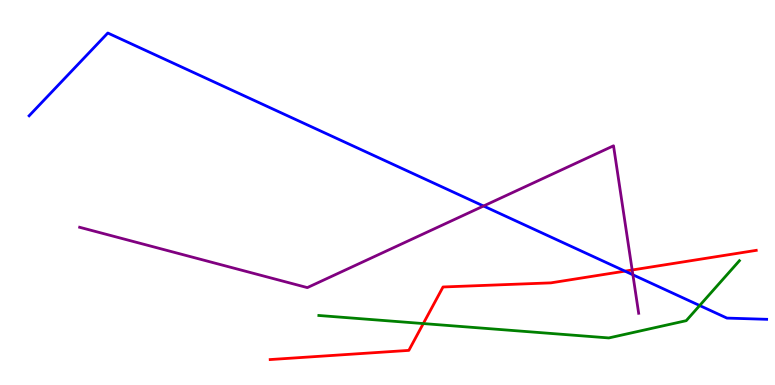[{'lines': ['blue', 'red'], 'intersections': [{'x': 8.06, 'y': 2.96}]}, {'lines': ['green', 'red'], 'intersections': [{'x': 5.46, 'y': 1.6}]}, {'lines': ['purple', 'red'], 'intersections': [{'x': 8.16, 'y': 2.99}]}, {'lines': ['blue', 'green'], 'intersections': [{'x': 9.03, 'y': 2.06}]}, {'lines': ['blue', 'purple'], 'intersections': [{'x': 6.24, 'y': 4.65}, {'x': 8.17, 'y': 2.86}]}, {'lines': ['green', 'purple'], 'intersections': []}]